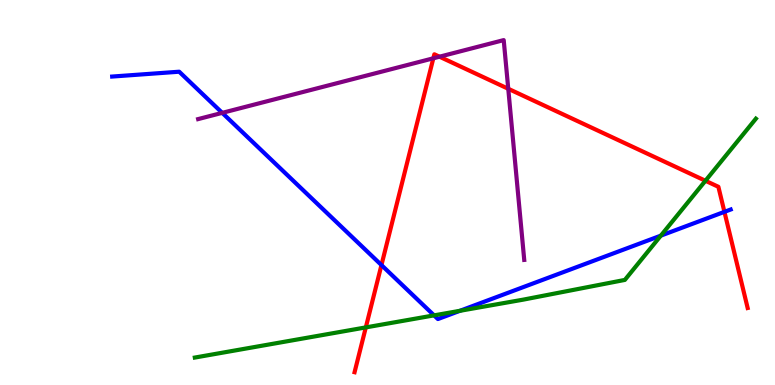[{'lines': ['blue', 'red'], 'intersections': [{'x': 4.92, 'y': 3.12}, {'x': 9.35, 'y': 4.5}]}, {'lines': ['green', 'red'], 'intersections': [{'x': 4.72, 'y': 1.5}, {'x': 9.1, 'y': 5.3}]}, {'lines': ['purple', 'red'], 'intersections': [{'x': 5.59, 'y': 8.49}, {'x': 5.67, 'y': 8.53}, {'x': 6.56, 'y': 7.69}]}, {'lines': ['blue', 'green'], 'intersections': [{'x': 5.6, 'y': 1.81}, {'x': 5.93, 'y': 1.93}, {'x': 8.53, 'y': 3.88}]}, {'lines': ['blue', 'purple'], 'intersections': [{'x': 2.87, 'y': 7.07}]}, {'lines': ['green', 'purple'], 'intersections': []}]